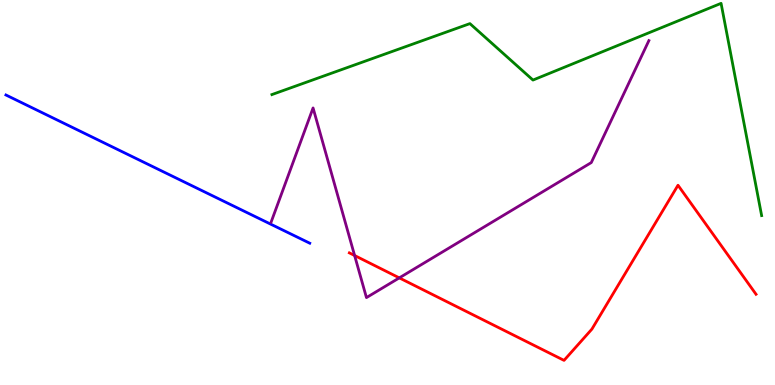[{'lines': ['blue', 'red'], 'intersections': []}, {'lines': ['green', 'red'], 'intersections': []}, {'lines': ['purple', 'red'], 'intersections': [{'x': 4.58, 'y': 3.36}, {'x': 5.15, 'y': 2.78}]}, {'lines': ['blue', 'green'], 'intersections': []}, {'lines': ['blue', 'purple'], 'intersections': []}, {'lines': ['green', 'purple'], 'intersections': []}]